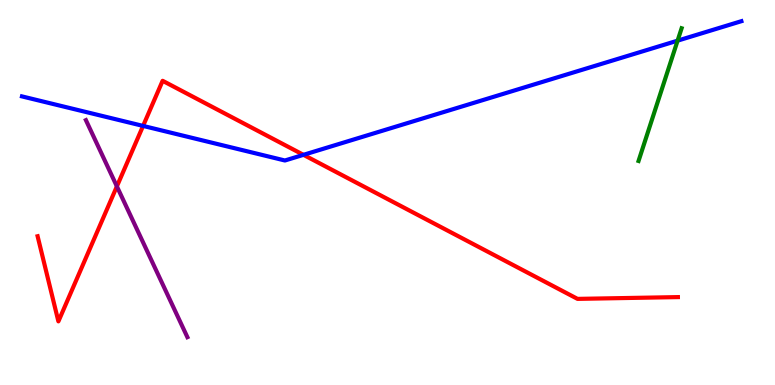[{'lines': ['blue', 'red'], 'intersections': [{'x': 1.85, 'y': 6.73}, {'x': 3.92, 'y': 5.98}]}, {'lines': ['green', 'red'], 'intersections': []}, {'lines': ['purple', 'red'], 'intersections': [{'x': 1.51, 'y': 5.16}]}, {'lines': ['blue', 'green'], 'intersections': [{'x': 8.74, 'y': 8.94}]}, {'lines': ['blue', 'purple'], 'intersections': []}, {'lines': ['green', 'purple'], 'intersections': []}]